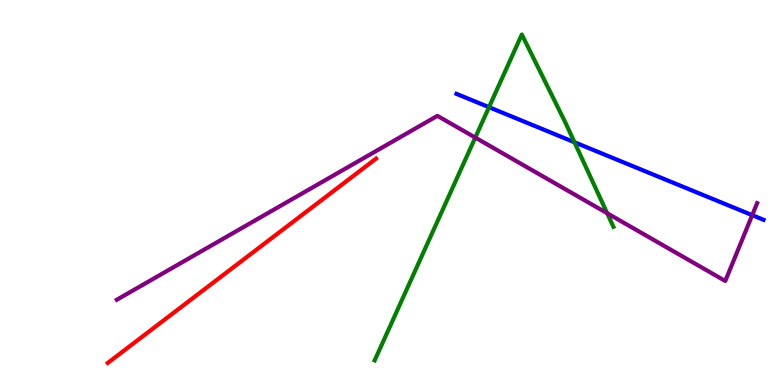[{'lines': ['blue', 'red'], 'intersections': []}, {'lines': ['green', 'red'], 'intersections': []}, {'lines': ['purple', 'red'], 'intersections': []}, {'lines': ['blue', 'green'], 'intersections': [{'x': 6.31, 'y': 7.22}, {'x': 7.41, 'y': 6.31}]}, {'lines': ['blue', 'purple'], 'intersections': [{'x': 9.71, 'y': 4.41}]}, {'lines': ['green', 'purple'], 'intersections': [{'x': 6.13, 'y': 6.43}, {'x': 7.83, 'y': 4.46}]}]